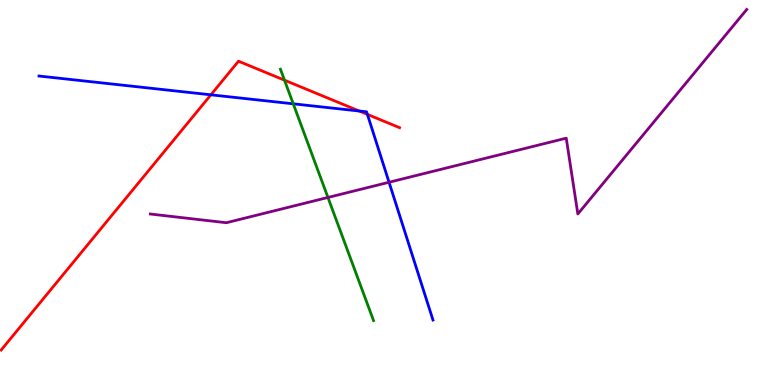[{'lines': ['blue', 'red'], 'intersections': [{'x': 2.72, 'y': 7.54}, {'x': 4.64, 'y': 7.12}, {'x': 4.74, 'y': 7.03}]}, {'lines': ['green', 'red'], 'intersections': [{'x': 3.67, 'y': 7.92}]}, {'lines': ['purple', 'red'], 'intersections': []}, {'lines': ['blue', 'green'], 'intersections': [{'x': 3.78, 'y': 7.3}]}, {'lines': ['blue', 'purple'], 'intersections': [{'x': 5.02, 'y': 5.27}]}, {'lines': ['green', 'purple'], 'intersections': [{'x': 4.23, 'y': 4.87}]}]